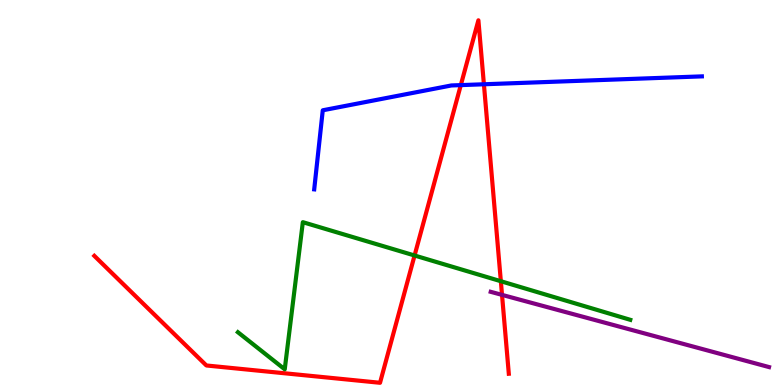[{'lines': ['blue', 'red'], 'intersections': [{'x': 5.95, 'y': 7.79}, {'x': 6.24, 'y': 7.81}]}, {'lines': ['green', 'red'], 'intersections': [{'x': 5.35, 'y': 3.36}, {'x': 6.46, 'y': 2.7}]}, {'lines': ['purple', 'red'], 'intersections': [{'x': 6.48, 'y': 2.34}]}, {'lines': ['blue', 'green'], 'intersections': []}, {'lines': ['blue', 'purple'], 'intersections': []}, {'lines': ['green', 'purple'], 'intersections': []}]